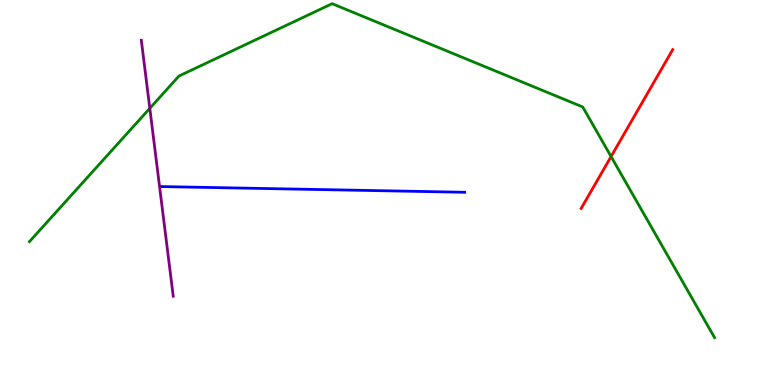[{'lines': ['blue', 'red'], 'intersections': []}, {'lines': ['green', 'red'], 'intersections': [{'x': 7.88, 'y': 5.93}]}, {'lines': ['purple', 'red'], 'intersections': []}, {'lines': ['blue', 'green'], 'intersections': []}, {'lines': ['blue', 'purple'], 'intersections': []}, {'lines': ['green', 'purple'], 'intersections': [{'x': 1.93, 'y': 7.19}]}]